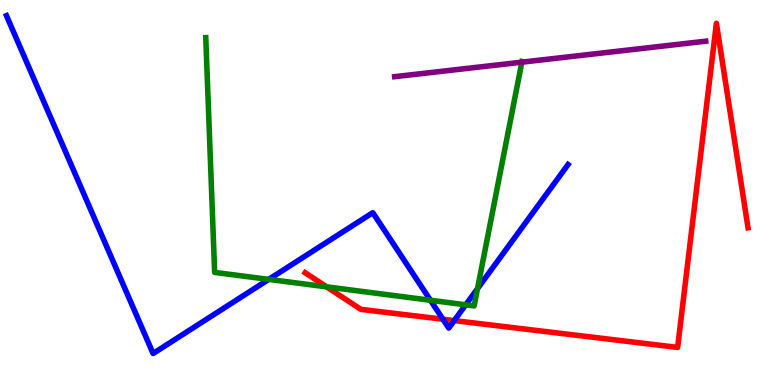[{'lines': ['blue', 'red'], 'intersections': [{'x': 5.72, 'y': 1.71}, {'x': 5.86, 'y': 1.67}]}, {'lines': ['green', 'red'], 'intersections': [{'x': 4.21, 'y': 2.55}]}, {'lines': ['purple', 'red'], 'intersections': []}, {'lines': ['blue', 'green'], 'intersections': [{'x': 3.47, 'y': 2.74}, {'x': 5.55, 'y': 2.2}, {'x': 6.01, 'y': 2.08}, {'x': 6.16, 'y': 2.5}]}, {'lines': ['blue', 'purple'], 'intersections': []}, {'lines': ['green', 'purple'], 'intersections': [{'x': 6.73, 'y': 8.39}]}]